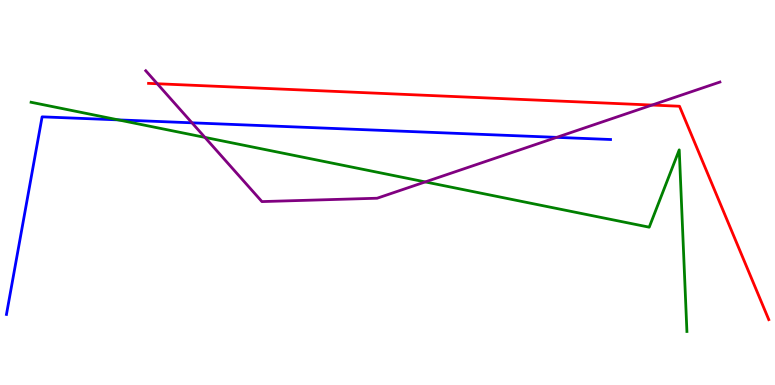[{'lines': ['blue', 'red'], 'intersections': []}, {'lines': ['green', 'red'], 'intersections': []}, {'lines': ['purple', 'red'], 'intersections': [{'x': 2.03, 'y': 7.82}, {'x': 8.41, 'y': 7.27}]}, {'lines': ['blue', 'green'], 'intersections': [{'x': 1.53, 'y': 6.89}]}, {'lines': ['blue', 'purple'], 'intersections': [{'x': 2.48, 'y': 6.81}, {'x': 7.18, 'y': 6.43}]}, {'lines': ['green', 'purple'], 'intersections': [{'x': 2.64, 'y': 6.43}, {'x': 5.49, 'y': 5.27}]}]